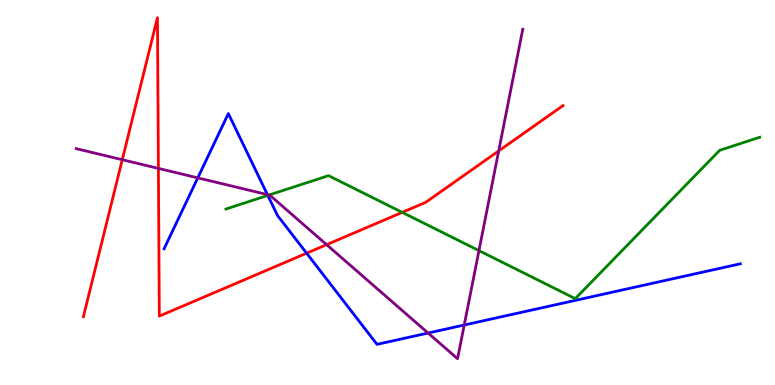[{'lines': ['blue', 'red'], 'intersections': [{'x': 3.96, 'y': 3.42}]}, {'lines': ['green', 'red'], 'intersections': [{'x': 5.19, 'y': 4.48}]}, {'lines': ['purple', 'red'], 'intersections': [{'x': 1.58, 'y': 5.85}, {'x': 2.04, 'y': 5.63}, {'x': 4.21, 'y': 3.65}, {'x': 6.43, 'y': 6.08}]}, {'lines': ['blue', 'green'], 'intersections': [{'x': 3.46, 'y': 4.92}]}, {'lines': ['blue', 'purple'], 'intersections': [{'x': 2.55, 'y': 5.38}, {'x': 3.45, 'y': 4.95}, {'x': 5.52, 'y': 1.35}, {'x': 5.99, 'y': 1.56}]}, {'lines': ['green', 'purple'], 'intersections': [{'x': 3.47, 'y': 4.93}, {'x': 6.18, 'y': 3.49}]}]